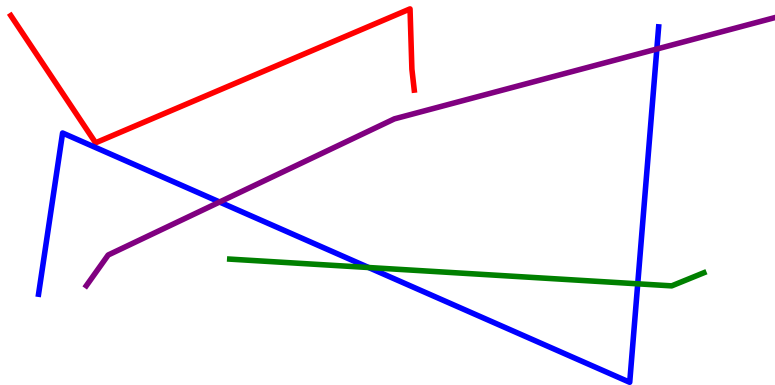[{'lines': ['blue', 'red'], 'intersections': []}, {'lines': ['green', 'red'], 'intersections': []}, {'lines': ['purple', 'red'], 'intersections': []}, {'lines': ['blue', 'green'], 'intersections': [{'x': 4.76, 'y': 3.05}, {'x': 8.23, 'y': 2.63}]}, {'lines': ['blue', 'purple'], 'intersections': [{'x': 2.83, 'y': 4.75}, {'x': 8.48, 'y': 8.73}]}, {'lines': ['green', 'purple'], 'intersections': []}]